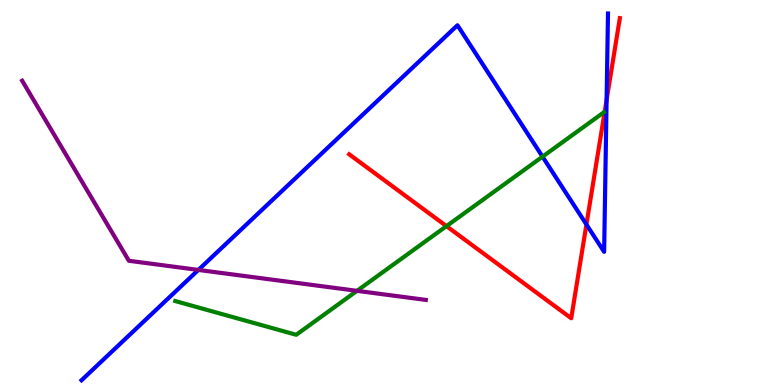[{'lines': ['blue', 'red'], 'intersections': [{'x': 7.57, 'y': 4.17}, {'x': 7.83, 'y': 7.4}]}, {'lines': ['green', 'red'], 'intersections': [{'x': 5.76, 'y': 4.13}]}, {'lines': ['purple', 'red'], 'intersections': []}, {'lines': ['blue', 'green'], 'intersections': [{'x': 7.0, 'y': 5.93}]}, {'lines': ['blue', 'purple'], 'intersections': [{'x': 2.56, 'y': 2.99}]}, {'lines': ['green', 'purple'], 'intersections': [{'x': 4.61, 'y': 2.45}]}]